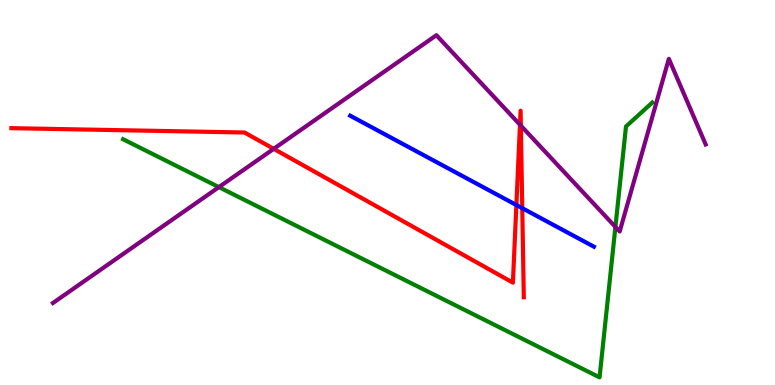[{'lines': ['blue', 'red'], 'intersections': [{'x': 6.66, 'y': 4.67}, {'x': 6.74, 'y': 4.59}]}, {'lines': ['green', 'red'], 'intersections': []}, {'lines': ['purple', 'red'], 'intersections': [{'x': 3.53, 'y': 6.13}, {'x': 6.71, 'y': 6.76}, {'x': 6.72, 'y': 6.74}]}, {'lines': ['blue', 'green'], 'intersections': []}, {'lines': ['blue', 'purple'], 'intersections': []}, {'lines': ['green', 'purple'], 'intersections': [{'x': 2.82, 'y': 5.14}, {'x': 7.94, 'y': 4.11}]}]